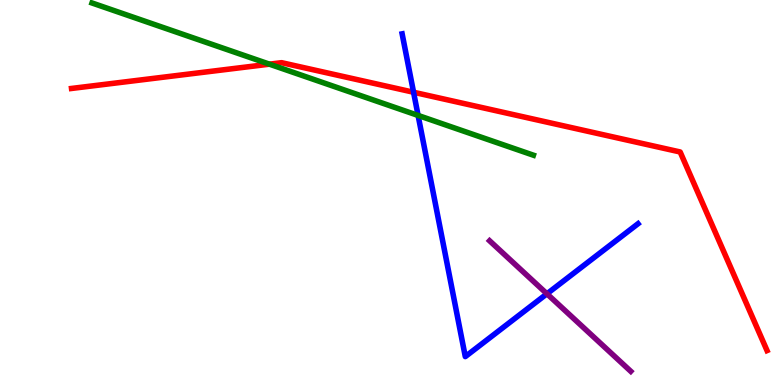[{'lines': ['blue', 'red'], 'intersections': [{'x': 5.34, 'y': 7.6}]}, {'lines': ['green', 'red'], 'intersections': [{'x': 3.48, 'y': 8.33}]}, {'lines': ['purple', 'red'], 'intersections': []}, {'lines': ['blue', 'green'], 'intersections': [{'x': 5.39, 'y': 7.0}]}, {'lines': ['blue', 'purple'], 'intersections': [{'x': 7.06, 'y': 2.37}]}, {'lines': ['green', 'purple'], 'intersections': []}]